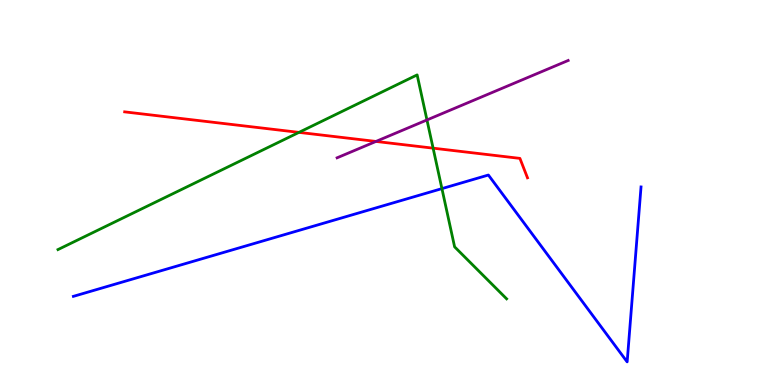[{'lines': ['blue', 'red'], 'intersections': []}, {'lines': ['green', 'red'], 'intersections': [{'x': 3.86, 'y': 6.56}, {'x': 5.59, 'y': 6.15}]}, {'lines': ['purple', 'red'], 'intersections': [{'x': 4.85, 'y': 6.33}]}, {'lines': ['blue', 'green'], 'intersections': [{'x': 5.7, 'y': 5.1}]}, {'lines': ['blue', 'purple'], 'intersections': []}, {'lines': ['green', 'purple'], 'intersections': [{'x': 5.51, 'y': 6.88}]}]